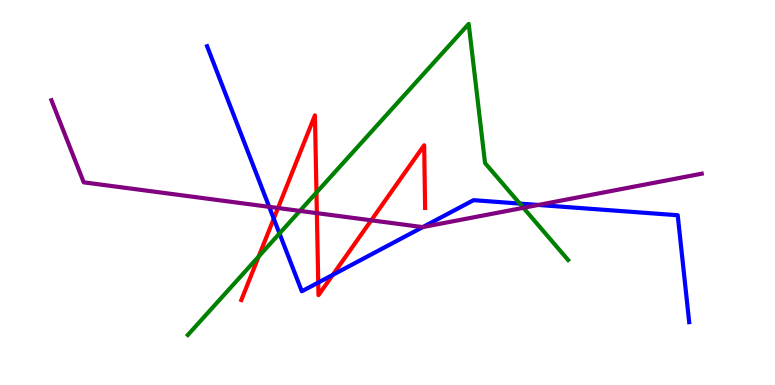[{'lines': ['blue', 'red'], 'intersections': [{'x': 3.53, 'y': 4.32}, {'x': 4.11, 'y': 2.66}, {'x': 4.29, 'y': 2.86}]}, {'lines': ['green', 'red'], 'intersections': [{'x': 3.34, 'y': 3.34}, {'x': 4.08, 'y': 5.0}]}, {'lines': ['purple', 'red'], 'intersections': [{'x': 3.59, 'y': 4.6}, {'x': 4.09, 'y': 4.46}, {'x': 4.79, 'y': 4.28}]}, {'lines': ['blue', 'green'], 'intersections': [{'x': 3.61, 'y': 3.94}, {'x': 6.71, 'y': 4.71}]}, {'lines': ['blue', 'purple'], 'intersections': [{'x': 3.47, 'y': 4.63}, {'x': 5.46, 'y': 4.1}, {'x': 6.95, 'y': 4.68}]}, {'lines': ['green', 'purple'], 'intersections': [{'x': 3.87, 'y': 4.52}, {'x': 6.75, 'y': 4.6}]}]